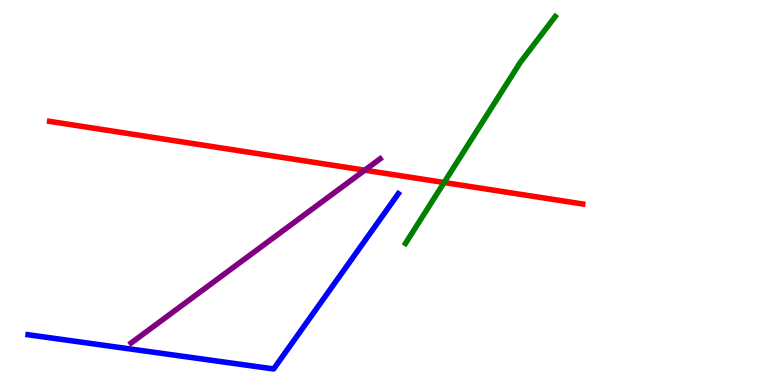[{'lines': ['blue', 'red'], 'intersections': []}, {'lines': ['green', 'red'], 'intersections': [{'x': 5.73, 'y': 5.26}]}, {'lines': ['purple', 'red'], 'intersections': [{'x': 4.71, 'y': 5.58}]}, {'lines': ['blue', 'green'], 'intersections': []}, {'lines': ['blue', 'purple'], 'intersections': []}, {'lines': ['green', 'purple'], 'intersections': []}]